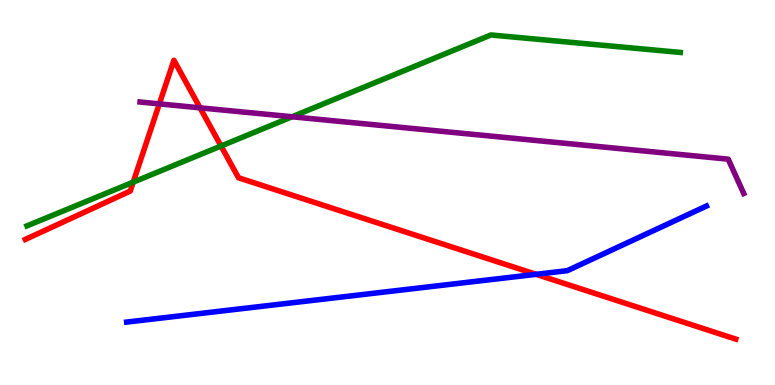[{'lines': ['blue', 'red'], 'intersections': [{'x': 6.92, 'y': 2.87}]}, {'lines': ['green', 'red'], 'intersections': [{'x': 1.72, 'y': 5.27}, {'x': 2.85, 'y': 6.21}]}, {'lines': ['purple', 'red'], 'intersections': [{'x': 2.06, 'y': 7.3}, {'x': 2.58, 'y': 7.2}]}, {'lines': ['blue', 'green'], 'intersections': []}, {'lines': ['blue', 'purple'], 'intersections': []}, {'lines': ['green', 'purple'], 'intersections': [{'x': 3.77, 'y': 6.97}]}]